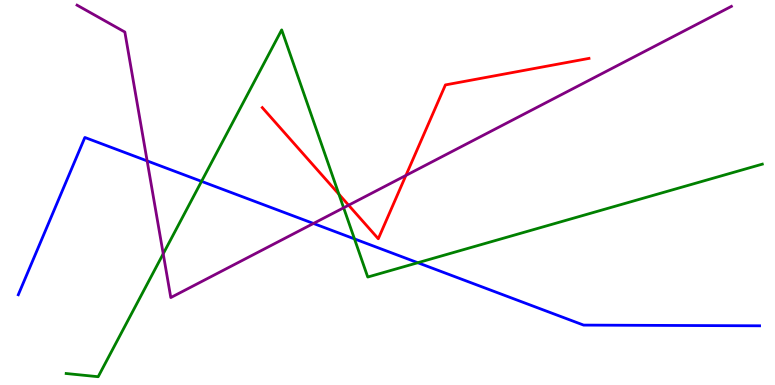[{'lines': ['blue', 'red'], 'intersections': []}, {'lines': ['green', 'red'], 'intersections': [{'x': 4.37, 'y': 4.96}]}, {'lines': ['purple', 'red'], 'intersections': [{'x': 4.5, 'y': 4.67}, {'x': 5.24, 'y': 5.44}]}, {'lines': ['blue', 'green'], 'intersections': [{'x': 2.6, 'y': 5.29}, {'x': 4.57, 'y': 3.8}, {'x': 5.39, 'y': 3.18}]}, {'lines': ['blue', 'purple'], 'intersections': [{'x': 1.9, 'y': 5.82}, {'x': 4.04, 'y': 4.2}]}, {'lines': ['green', 'purple'], 'intersections': [{'x': 2.11, 'y': 3.41}, {'x': 4.43, 'y': 4.6}]}]